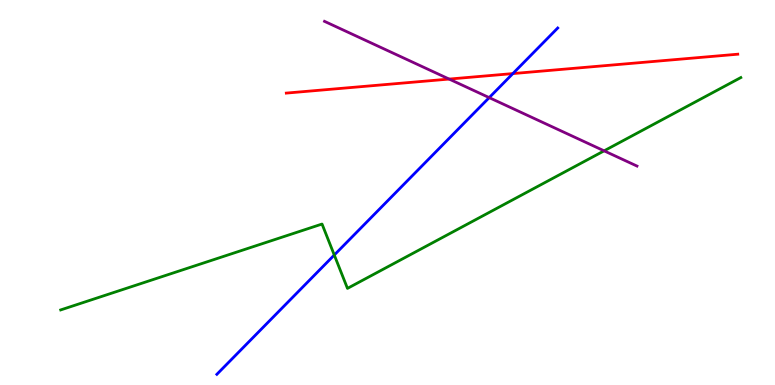[{'lines': ['blue', 'red'], 'intersections': [{'x': 6.62, 'y': 8.09}]}, {'lines': ['green', 'red'], 'intersections': []}, {'lines': ['purple', 'red'], 'intersections': [{'x': 5.8, 'y': 7.95}]}, {'lines': ['blue', 'green'], 'intersections': [{'x': 4.31, 'y': 3.38}]}, {'lines': ['blue', 'purple'], 'intersections': [{'x': 6.31, 'y': 7.46}]}, {'lines': ['green', 'purple'], 'intersections': [{'x': 7.79, 'y': 6.08}]}]